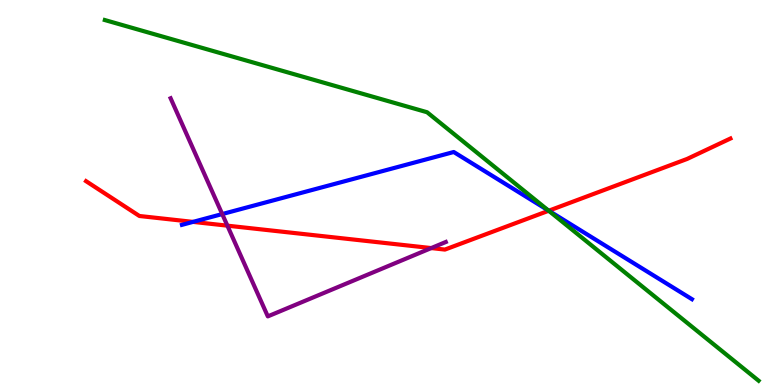[{'lines': ['blue', 'red'], 'intersections': [{'x': 2.49, 'y': 4.24}, {'x': 7.08, 'y': 4.53}]}, {'lines': ['green', 'red'], 'intersections': [{'x': 7.08, 'y': 4.53}]}, {'lines': ['purple', 'red'], 'intersections': [{'x': 2.93, 'y': 4.14}, {'x': 5.56, 'y': 3.56}]}, {'lines': ['blue', 'green'], 'intersections': [{'x': 7.08, 'y': 4.53}]}, {'lines': ['blue', 'purple'], 'intersections': [{'x': 2.87, 'y': 4.44}]}, {'lines': ['green', 'purple'], 'intersections': []}]